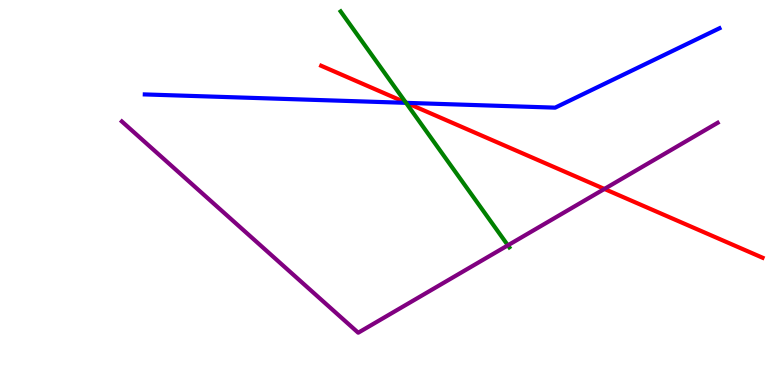[{'lines': ['blue', 'red'], 'intersections': [{'x': 5.24, 'y': 7.33}]}, {'lines': ['green', 'red'], 'intersections': [{'x': 5.24, 'y': 7.34}]}, {'lines': ['purple', 'red'], 'intersections': [{'x': 7.8, 'y': 5.09}]}, {'lines': ['blue', 'green'], 'intersections': [{'x': 5.24, 'y': 7.33}]}, {'lines': ['blue', 'purple'], 'intersections': []}, {'lines': ['green', 'purple'], 'intersections': [{'x': 6.55, 'y': 3.63}]}]